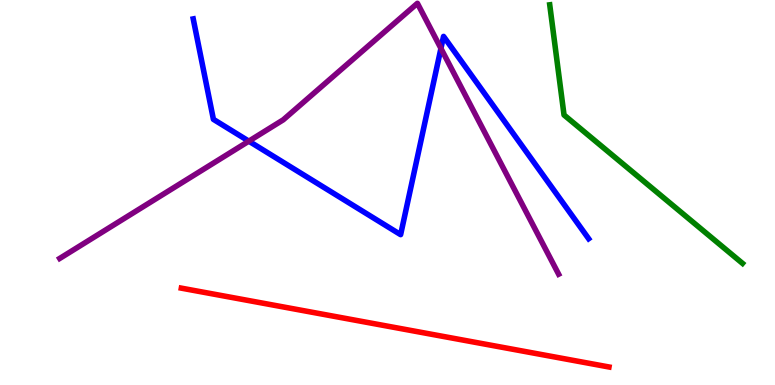[{'lines': ['blue', 'red'], 'intersections': []}, {'lines': ['green', 'red'], 'intersections': []}, {'lines': ['purple', 'red'], 'intersections': []}, {'lines': ['blue', 'green'], 'intersections': []}, {'lines': ['blue', 'purple'], 'intersections': [{'x': 3.21, 'y': 6.33}, {'x': 5.69, 'y': 8.74}]}, {'lines': ['green', 'purple'], 'intersections': []}]